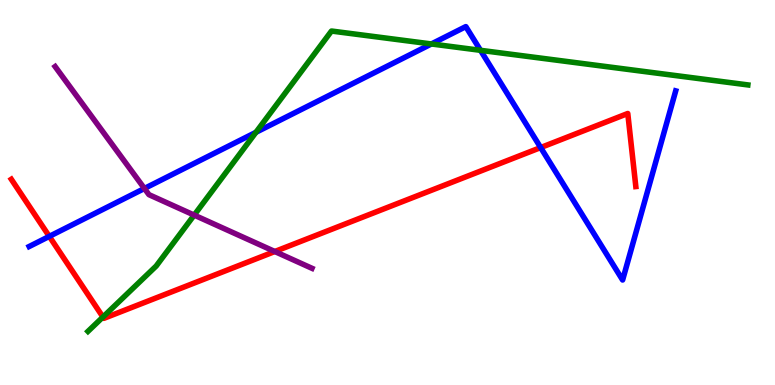[{'lines': ['blue', 'red'], 'intersections': [{'x': 0.636, 'y': 3.86}, {'x': 6.98, 'y': 6.17}]}, {'lines': ['green', 'red'], 'intersections': [{'x': 1.33, 'y': 1.77}]}, {'lines': ['purple', 'red'], 'intersections': [{'x': 3.55, 'y': 3.47}]}, {'lines': ['blue', 'green'], 'intersections': [{'x': 3.3, 'y': 6.56}, {'x': 5.57, 'y': 8.86}, {'x': 6.2, 'y': 8.69}]}, {'lines': ['blue', 'purple'], 'intersections': [{'x': 1.86, 'y': 5.1}]}, {'lines': ['green', 'purple'], 'intersections': [{'x': 2.51, 'y': 4.41}]}]